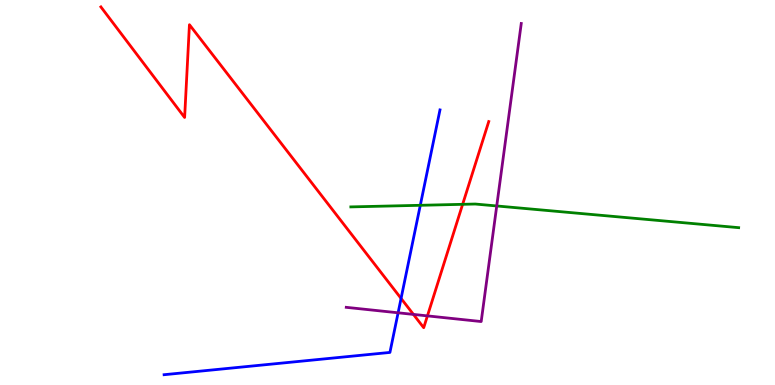[{'lines': ['blue', 'red'], 'intersections': [{'x': 5.18, 'y': 2.25}]}, {'lines': ['green', 'red'], 'intersections': [{'x': 5.97, 'y': 4.69}]}, {'lines': ['purple', 'red'], 'intersections': [{'x': 5.33, 'y': 1.83}, {'x': 5.52, 'y': 1.8}]}, {'lines': ['blue', 'green'], 'intersections': [{'x': 5.42, 'y': 4.67}]}, {'lines': ['blue', 'purple'], 'intersections': [{'x': 5.14, 'y': 1.88}]}, {'lines': ['green', 'purple'], 'intersections': [{'x': 6.41, 'y': 4.65}]}]